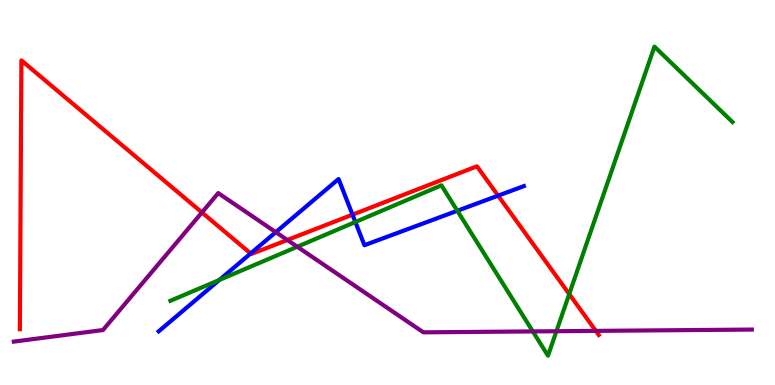[{'lines': ['blue', 'red'], 'intersections': [{'x': 3.23, 'y': 3.42}, {'x': 4.55, 'y': 4.42}, {'x': 6.43, 'y': 4.92}]}, {'lines': ['green', 'red'], 'intersections': [{'x': 7.34, 'y': 2.36}]}, {'lines': ['purple', 'red'], 'intersections': [{'x': 2.61, 'y': 4.48}, {'x': 3.71, 'y': 3.77}, {'x': 7.69, 'y': 1.41}]}, {'lines': ['blue', 'green'], 'intersections': [{'x': 2.83, 'y': 2.73}, {'x': 4.59, 'y': 4.23}, {'x': 5.9, 'y': 4.53}]}, {'lines': ['blue', 'purple'], 'intersections': [{'x': 3.56, 'y': 3.97}]}, {'lines': ['green', 'purple'], 'intersections': [{'x': 3.84, 'y': 3.59}, {'x': 6.87, 'y': 1.39}, {'x': 7.18, 'y': 1.4}]}]